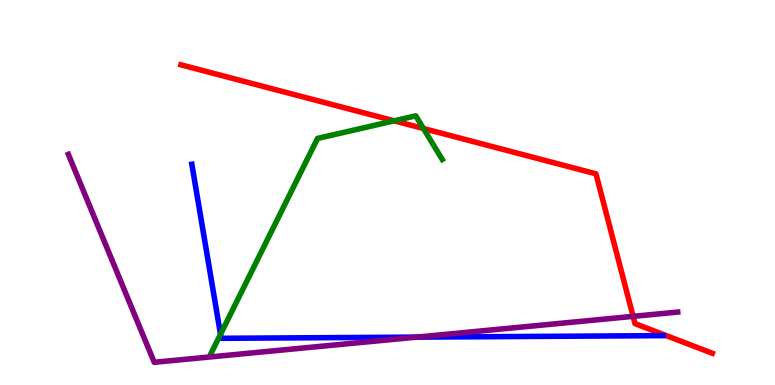[{'lines': ['blue', 'red'], 'intersections': []}, {'lines': ['green', 'red'], 'intersections': [{'x': 5.09, 'y': 6.86}, {'x': 5.46, 'y': 6.66}]}, {'lines': ['purple', 'red'], 'intersections': [{'x': 8.17, 'y': 1.78}]}, {'lines': ['blue', 'green'], 'intersections': [{'x': 2.85, 'y': 1.32}]}, {'lines': ['blue', 'purple'], 'intersections': [{'x': 5.38, 'y': 1.24}]}, {'lines': ['green', 'purple'], 'intersections': []}]